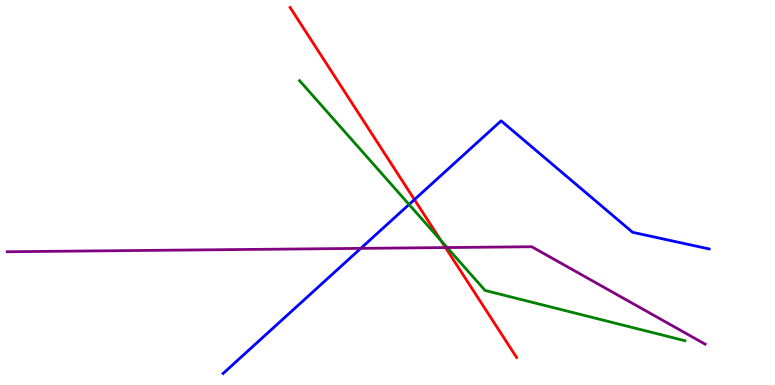[{'lines': ['blue', 'red'], 'intersections': [{'x': 5.35, 'y': 4.82}]}, {'lines': ['green', 'red'], 'intersections': [{'x': 5.69, 'y': 3.75}]}, {'lines': ['purple', 'red'], 'intersections': [{'x': 5.75, 'y': 3.57}]}, {'lines': ['blue', 'green'], 'intersections': [{'x': 5.28, 'y': 4.69}]}, {'lines': ['blue', 'purple'], 'intersections': [{'x': 4.66, 'y': 3.55}]}, {'lines': ['green', 'purple'], 'intersections': [{'x': 5.77, 'y': 3.57}]}]